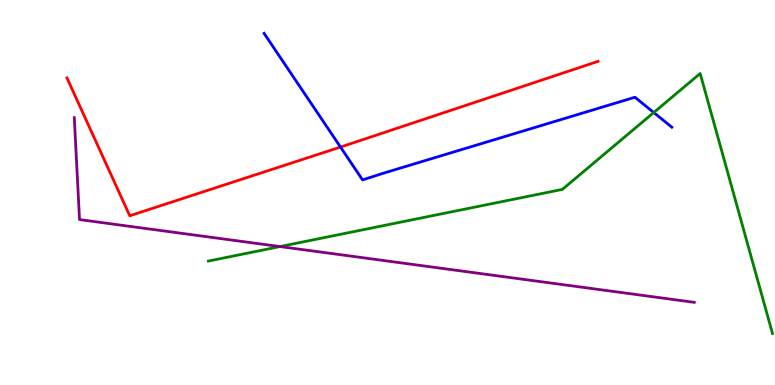[{'lines': ['blue', 'red'], 'intersections': [{'x': 4.39, 'y': 6.18}]}, {'lines': ['green', 'red'], 'intersections': []}, {'lines': ['purple', 'red'], 'intersections': []}, {'lines': ['blue', 'green'], 'intersections': [{'x': 8.44, 'y': 7.08}]}, {'lines': ['blue', 'purple'], 'intersections': []}, {'lines': ['green', 'purple'], 'intersections': [{'x': 3.61, 'y': 3.6}]}]